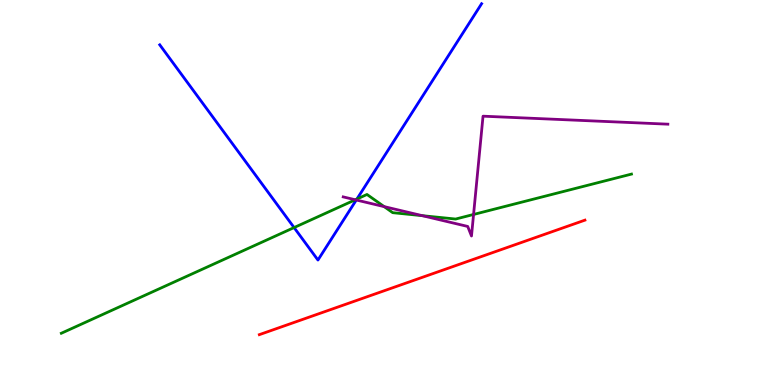[{'lines': ['blue', 'red'], 'intersections': []}, {'lines': ['green', 'red'], 'intersections': []}, {'lines': ['purple', 'red'], 'intersections': []}, {'lines': ['blue', 'green'], 'intersections': [{'x': 3.79, 'y': 4.09}, {'x': 4.61, 'y': 4.83}]}, {'lines': ['blue', 'purple'], 'intersections': [{'x': 4.6, 'y': 4.81}]}, {'lines': ['green', 'purple'], 'intersections': [{'x': 4.58, 'y': 4.81}, {'x': 4.96, 'y': 4.63}, {'x': 5.45, 'y': 4.4}, {'x': 6.11, 'y': 4.43}]}]